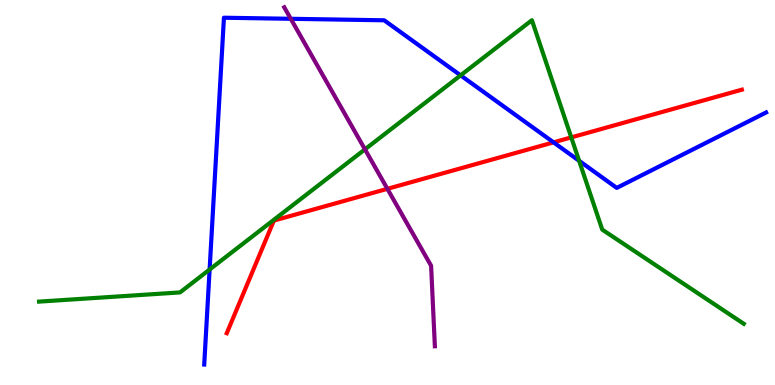[{'lines': ['blue', 'red'], 'intersections': [{'x': 7.14, 'y': 6.3}]}, {'lines': ['green', 'red'], 'intersections': [{'x': 7.37, 'y': 6.43}]}, {'lines': ['purple', 'red'], 'intersections': [{'x': 5.0, 'y': 5.1}]}, {'lines': ['blue', 'green'], 'intersections': [{'x': 2.7, 'y': 3.0}, {'x': 5.94, 'y': 8.04}, {'x': 7.47, 'y': 5.82}]}, {'lines': ['blue', 'purple'], 'intersections': [{'x': 3.75, 'y': 9.51}]}, {'lines': ['green', 'purple'], 'intersections': [{'x': 4.71, 'y': 6.12}]}]